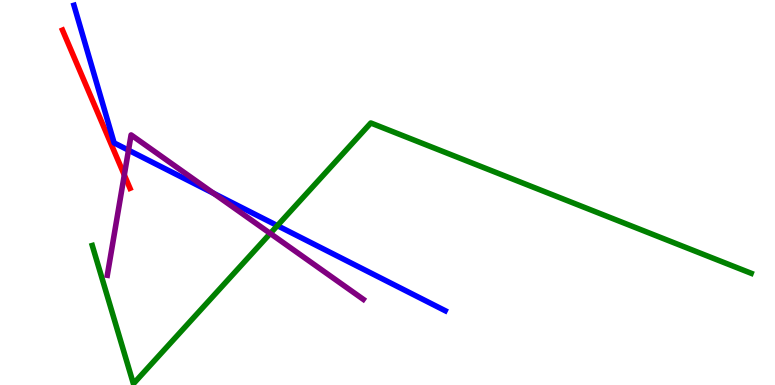[{'lines': ['blue', 'red'], 'intersections': []}, {'lines': ['green', 'red'], 'intersections': []}, {'lines': ['purple', 'red'], 'intersections': [{'x': 1.6, 'y': 5.46}]}, {'lines': ['blue', 'green'], 'intersections': [{'x': 3.58, 'y': 4.14}]}, {'lines': ['blue', 'purple'], 'intersections': [{'x': 1.66, 'y': 6.1}, {'x': 2.75, 'y': 4.98}]}, {'lines': ['green', 'purple'], 'intersections': [{'x': 3.49, 'y': 3.94}]}]